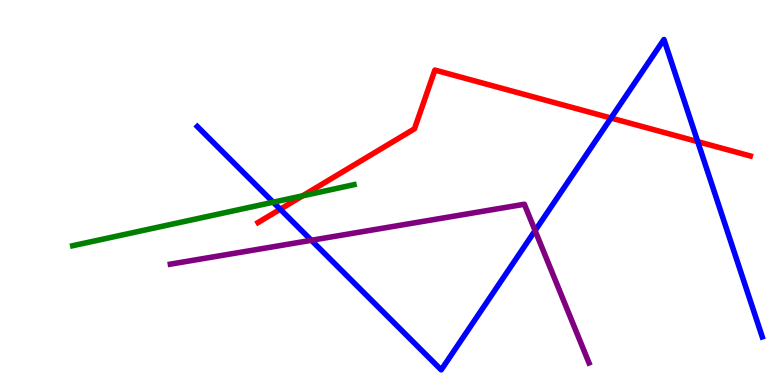[{'lines': ['blue', 'red'], 'intersections': [{'x': 3.62, 'y': 4.57}, {'x': 7.88, 'y': 6.93}, {'x': 9.0, 'y': 6.32}]}, {'lines': ['green', 'red'], 'intersections': [{'x': 3.91, 'y': 4.91}]}, {'lines': ['purple', 'red'], 'intersections': []}, {'lines': ['blue', 'green'], 'intersections': [{'x': 3.52, 'y': 4.75}]}, {'lines': ['blue', 'purple'], 'intersections': [{'x': 4.02, 'y': 3.76}, {'x': 6.9, 'y': 4.01}]}, {'lines': ['green', 'purple'], 'intersections': []}]